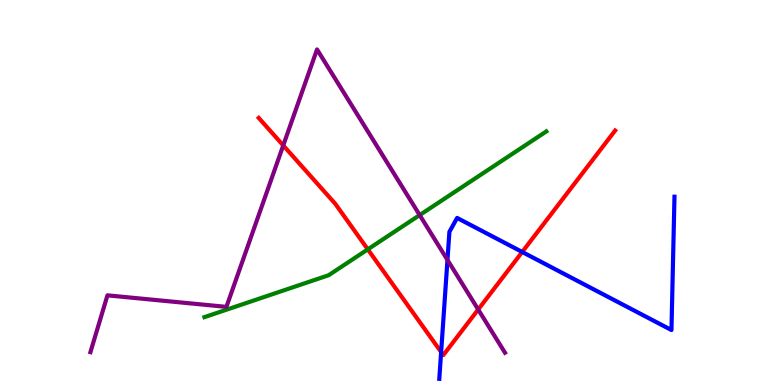[{'lines': ['blue', 'red'], 'intersections': [{'x': 5.69, 'y': 0.855}, {'x': 6.74, 'y': 3.46}]}, {'lines': ['green', 'red'], 'intersections': [{'x': 4.75, 'y': 3.52}]}, {'lines': ['purple', 'red'], 'intersections': [{'x': 3.65, 'y': 6.22}, {'x': 6.17, 'y': 1.96}]}, {'lines': ['blue', 'green'], 'intersections': []}, {'lines': ['blue', 'purple'], 'intersections': [{'x': 5.77, 'y': 3.25}]}, {'lines': ['green', 'purple'], 'intersections': [{'x': 5.42, 'y': 4.41}]}]